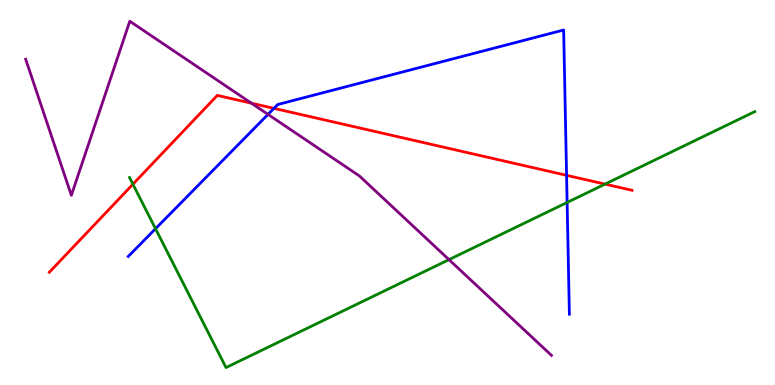[{'lines': ['blue', 'red'], 'intersections': [{'x': 3.53, 'y': 7.19}, {'x': 7.31, 'y': 5.45}]}, {'lines': ['green', 'red'], 'intersections': [{'x': 1.72, 'y': 5.21}, {'x': 7.81, 'y': 5.22}]}, {'lines': ['purple', 'red'], 'intersections': [{'x': 3.24, 'y': 7.32}]}, {'lines': ['blue', 'green'], 'intersections': [{'x': 2.01, 'y': 4.06}, {'x': 7.32, 'y': 4.74}]}, {'lines': ['blue', 'purple'], 'intersections': [{'x': 3.46, 'y': 7.03}]}, {'lines': ['green', 'purple'], 'intersections': [{'x': 5.79, 'y': 3.26}]}]